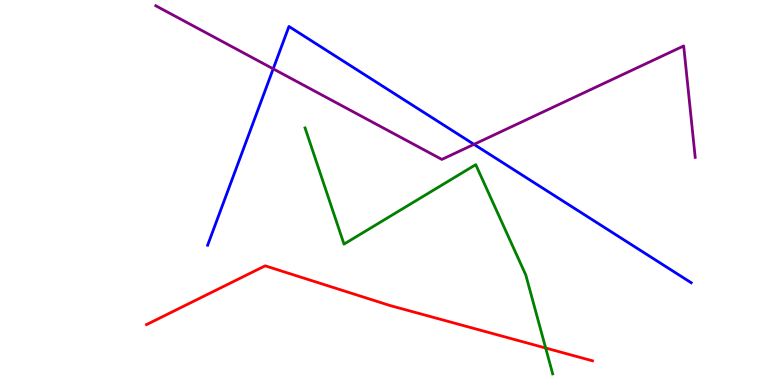[{'lines': ['blue', 'red'], 'intersections': []}, {'lines': ['green', 'red'], 'intersections': [{'x': 7.04, 'y': 0.96}]}, {'lines': ['purple', 'red'], 'intersections': []}, {'lines': ['blue', 'green'], 'intersections': []}, {'lines': ['blue', 'purple'], 'intersections': [{'x': 3.53, 'y': 8.21}, {'x': 6.12, 'y': 6.25}]}, {'lines': ['green', 'purple'], 'intersections': []}]